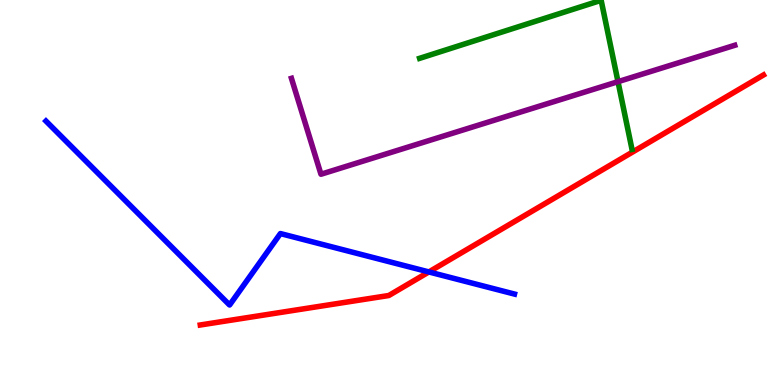[{'lines': ['blue', 'red'], 'intersections': [{'x': 5.53, 'y': 2.94}]}, {'lines': ['green', 'red'], 'intersections': []}, {'lines': ['purple', 'red'], 'intersections': []}, {'lines': ['blue', 'green'], 'intersections': []}, {'lines': ['blue', 'purple'], 'intersections': []}, {'lines': ['green', 'purple'], 'intersections': [{'x': 7.97, 'y': 7.88}]}]